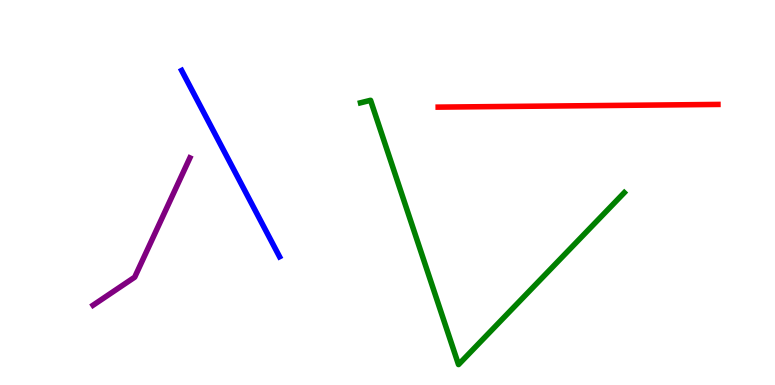[{'lines': ['blue', 'red'], 'intersections': []}, {'lines': ['green', 'red'], 'intersections': []}, {'lines': ['purple', 'red'], 'intersections': []}, {'lines': ['blue', 'green'], 'intersections': []}, {'lines': ['blue', 'purple'], 'intersections': []}, {'lines': ['green', 'purple'], 'intersections': []}]